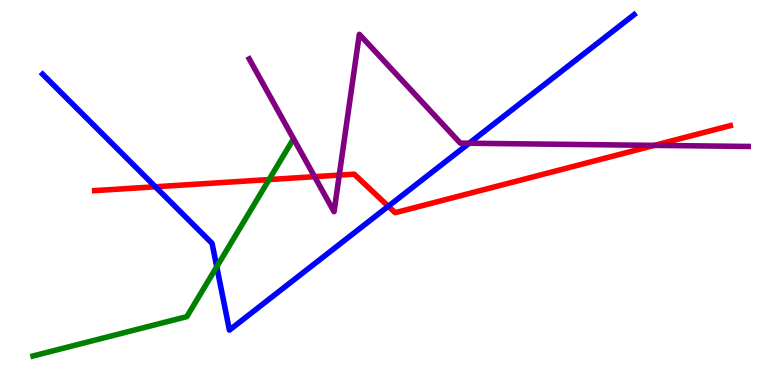[{'lines': ['blue', 'red'], 'intersections': [{'x': 2.0, 'y': 5.15}, {'x': 5.01, 'y': 4.64}]}, {'lines': ['green', 'red'], 'intersections': [{'x': 3.47, 'y': 5.34}]}, {'lines': ['purple', 'red'], 'intersections': [{'x': 4.06, 'y': 5.41}, {'x': 4.38, 'y': 5.45}, {'x': 8.44, 'y': 6.22}]}, {'lines': ['blue', 'green'], 'intersections': [{'x': 2.8, 'y': 3.07}]}, {'lines': ['blue', 'purple'], 'intersections': [{'x': 6.05, 'y': 6.28}]}, {'lines': ['green', 'purple'], 'intersections': []}]